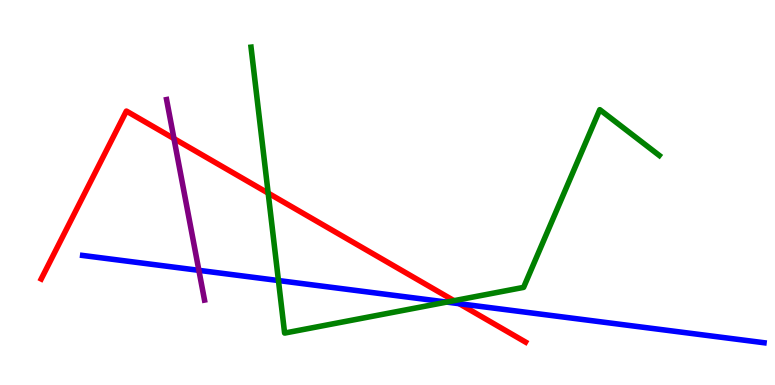[{'lines': ['blue', 'red'], 'intersections': [{'x': 5.93, 'y': 2.11}]}, {'lines': ['green', 'red'], 'intersections': [{'x': 3.46, 'y': 4.98}, {'x': 5.86, 'y': 2.19}]}, {'lines': ['purple', 'red'], 'intersections': [{'x': 2.24, 'y': 6.4}]}, {'lines': ['blue', 'green'], 'intersections': [{'x': 3.59, 'y': 2.71}, {'x': 5.76, 'y': 2.15}]}, {'lines': ['blue', 'purple'], 'intersections': [{'x': 2.57, 'y': 2.98}]}, {'lines': ['green', 'purple'], 'intersections': []}]